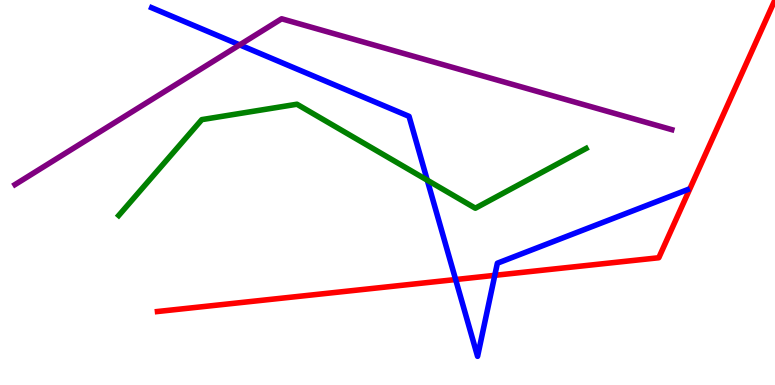[{'lines': ['blue', 'red'], 'intersections': [{'x': 5.88, 'y': 2.74}, {'x': 6.38, 'y': 2.85}]}, {'lines': ['green', 'red'], 'intersections': []}, {'lines': ['purple', 'red'], 'intersections': []}, {'lines': ['blue', 'green'], 'intersections': [{'x': 5.51, 'y': 5.32}]}, {'lines': ['blue', 'purple'], 'intersections': [{'x': 3.09, 'y': 8.83}]}, {'lines': ['green', 'purple'], 'intersections': []}]